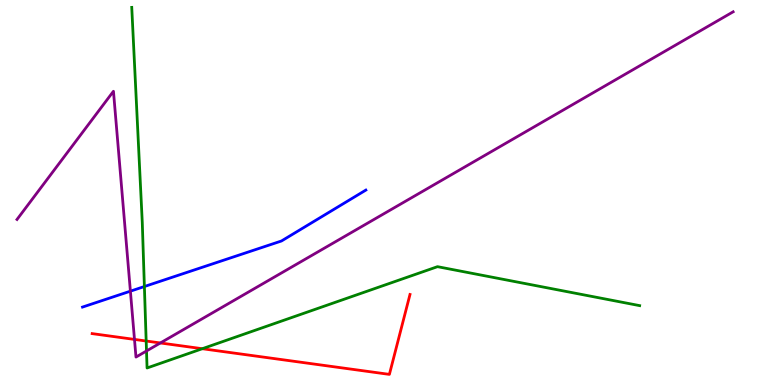[{'lines': ['blue', 'red'], 'intersections': []}, {'lines': ['green', 'red'], 'intersections': [{'x': 1.89, 'y': 1.14}, {'x': 2.61, 'y': 0.942}]}, {'lines': ['purple', 'red'], 'intersections': [{'x': 1.74, 'y': 1.18}, {'x': 2.07, 'y': 1.09}]}, {'lines': ['blue', 'green'], 'intersections': [{'x': 1.86, 'y': 2.56}]}, {'lines': ['blue', 'purple'], 'intersections': [{'x': 1.68, 'y': 2.44}]}, {'lines': ['green', 'purple'], 'intersections': [{'x': 1.89, 'y': 0.884}]}]